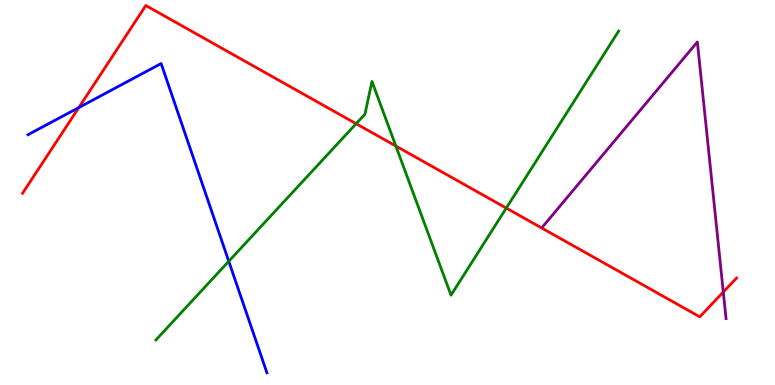[{'lines': ['blue', 'red'], 'intersections': [{'x': 1.02, 'y': 7.21}]}, {'lines': ['green', 'red'], 'intersections': [{'x': 4.6, 'y': 6.79}, {'x': 5.11, 'y': 6.21}, {'x': 6.53, 'y': 4.6}]}, {'lines': ['purple', 'red'], 'intersections': [{'x': 9.33, 'y': 2.41}]}, {'lines': ['blue', 'green'], 'intersections': [{'x': 2.95, 'y': 3.21}]}, {'lines': ['blue', 'purple'], 'intersections': []}, {'lines': ['green', 'purple'], 'intersections': []}]